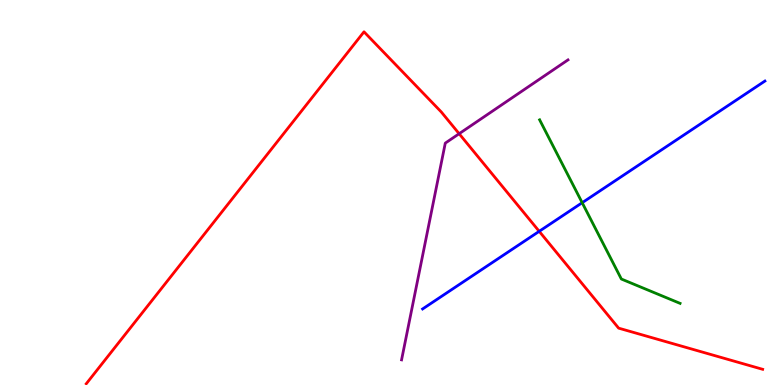[{'lines': ['blue', 'red'], 'intersections': [{'x': 6.96, 'y': 3.99}]}, {'lines': ['green', 'red'], 'intersections': []}, {'lines': ['purple', 'red'], 'intersections': [{'x': 5.92, 'y': 6.53}]}, {'lines': ['blue', 'green'], 'intersections': [{'x': 7.51, 'y': 4.73}]}, {'lines': ['blue', 'purple'], 'intersections': []}, {'lines': ['green', 'purple'], 'intersections': []}]